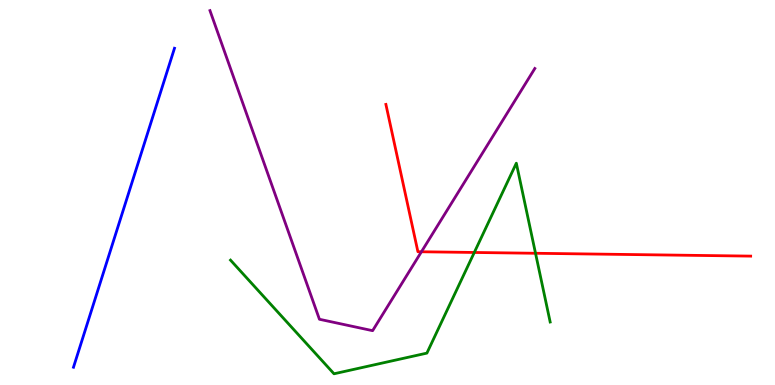[{'lines': ['blue', 'red'], 'intersections': []}, {'lines': ['green', 'red'], 'intersections': [{'x': 6.12, 'y': 3.44}, {'x': 6.91, 'y': 3.42}]}, {'lines': ['purple', 'red'], 'intersections': [{'x': 5.44, 'y': 3.46}]}, {'lines': ['blue', 'green'], 'intersections': []}, {'lines': ['blue', 'purple'], 'intersections': []}, {'lines': ['green', 'purple'], 'intersections': []}]